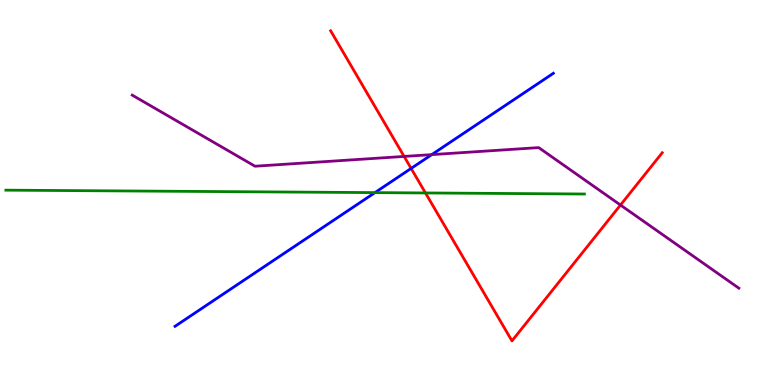[{'lines': ['blue', 'red'], 'intersections': [{'x': 5.3, 'y': 5.63}]}, {'lines': ['green', 'red'], 'intersections': [{'x': 5.49, 'y': 4.99}]}, {'lines': ['purple', 'red'], 'intersections': [{'x': 5.21, 'y': 5.94}, {'x': 8.01, 'y': 4.67}]}, {'lines': ['blue', 'green'], 'intersections': [{'x': 4.84, 'y': 5.0}]}, {'lines': ['blue', 'purple'], 'intersections': [{'x': 5.57, 'y': 5.98}]}, {'lines': ['green', 'purple'], 'intersections': []}]